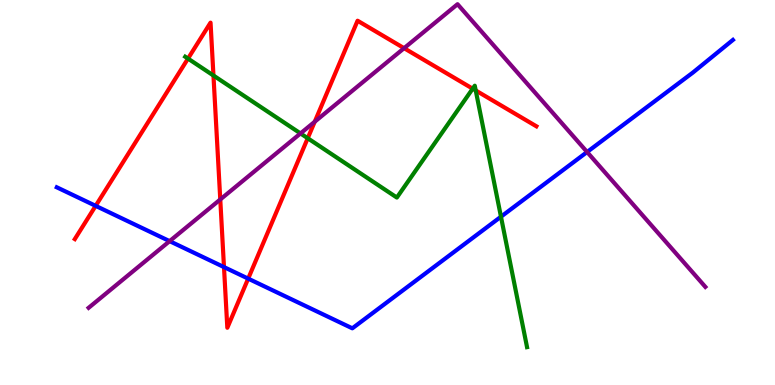[{'lines': ['blue', 'red'], 'intersections': [{'x': 1.23, 'y': 4.65}, {'x': 2.89, 'y': 3.06}, {'x': 3.2, 'y': 2.76}]}, {'lines': ['green', 'red'], 'intersections': [{'x': 2.43, 'y': 8.48}, {'x': 2.75, 'y': 8.04}, {'x': 3.97, 'y': 6.41}, {'x': 6.1, 'y': 7.7}, {'x': 6.14, 'y': 7.65}]}, {'lines': ['purple', 'red'], 'intersections': [{'x': 2.84, 'y': 4.82}, {'x': 4.06, 'y': 6.84}, {'x': 5.21, 'y': 8.75}]}, {'lines': ['blue', 'green'], 'intersections': [{'x': 6.46, 'y': 4.37}]}, {'lines': ['blue', 'purple'], 'intersections': [{'x': 2.19, 'y': 3.74}, {'x': 7.58, 'y': 6.05}]}, {'lines': ['green', 'purple'], 'intersections': [{'x': 3.88, 'y': 6.53}]}]